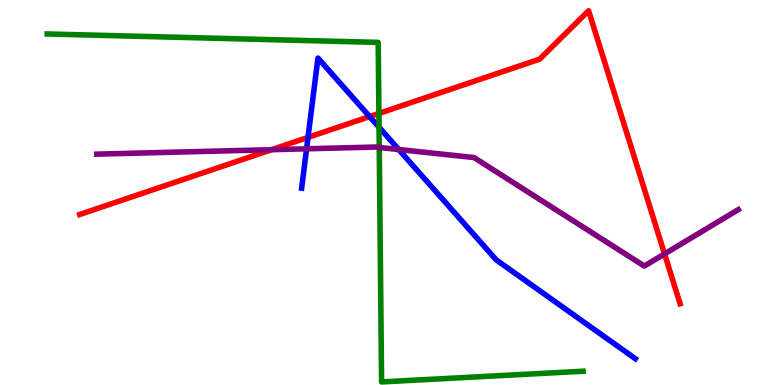[{'lines': ['blue', 'red'], 'intersections': [{'x': 3.97, 'y': 6.43}, {'x': 4.77, 'y': 6.97}]}, {'lines': ['green', 'red'], 'intersections': [{'x': 4.89, 'y': 7.05}]}, {'lines': ['purple', 'red'], 'intersections': [{'x': 3.5, 'y': 6.11}, {'x': 8.57, 'y': 3.4}]}, {'lines': ['blue', 'green'], 'intersections': [{'x': 4.89, 'y': 6.7}]}, {'lines': ['blue', 'purple'], 'intersections': [{'x': 3.96, 'y': 6.14}, {'x': 5.14, 'y': 6.12}]}, {'lines': ['green', 'purple'], 'intersections': [{'x': 4.89, 'y': 6.17}]}]